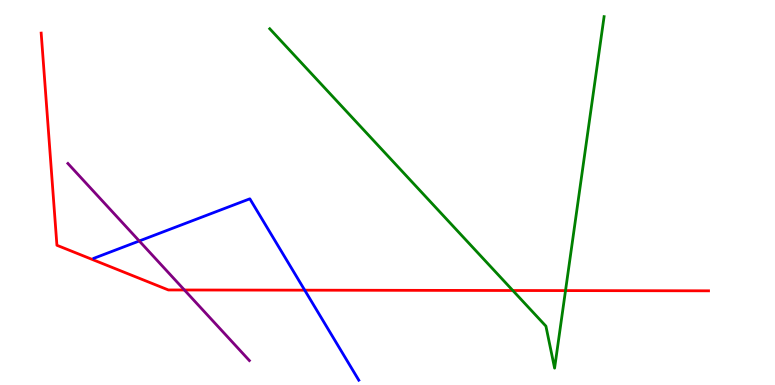[{'lines': ['blue', 'red'], 'intersections': [{'x': 3.93, 'y': 2.46}]}, {'lines': ['green', 'red'], 'intersections': [{'x': 6.62, 'y': 2.45}, {'x': 7.3, 'y': 2.45}]}, {'lines': ['purple', 'red'], 'intersections': [{'x': 2.38, 'y': 2.47}]}, {'lines': ['blue', 'green'], 'intersections': []}, {'lines': ['blue', 'purple'], 'intersections': [{'x': 1.8, 'y': 3.74}]}, {'lines': ['green', 'purple'], 'intersections': []}]